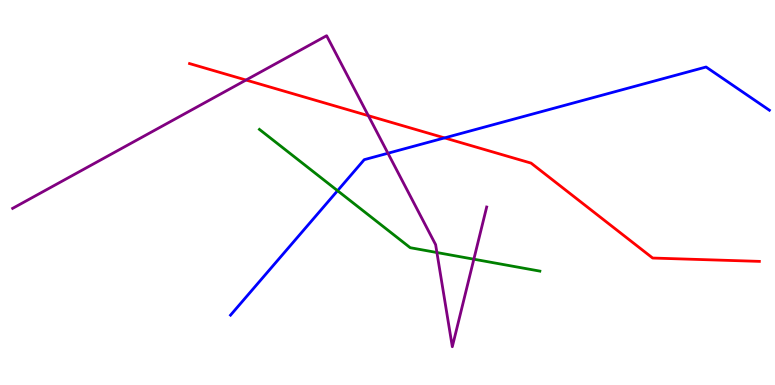[{'lines': ['blue', 'red'], 'intersections': [{'x': 5.74, 'y': 6.42}]}, {'lines': ['green', 'red'], 'intersections': []}, {'lines': ['purple', 'red'], 'intersections': [{'x': 3.17, 'y': 7.92}, {'x': 4.75, 'y': 7.0}]}, {'lines': ['blue', 'green'], 'intersections': [{'x': 4.36, 'y': 5.05}]}, {'lines': ['blue', 'purple'], 'intersections': [{'x': 5.01, 'y': 6.02}]}, {'lines': ['green', 'purple'], 'intersections': [{'x': 5.64, 'y': 3.44}, {'x': 6.11, 'y': 3.27}]}]